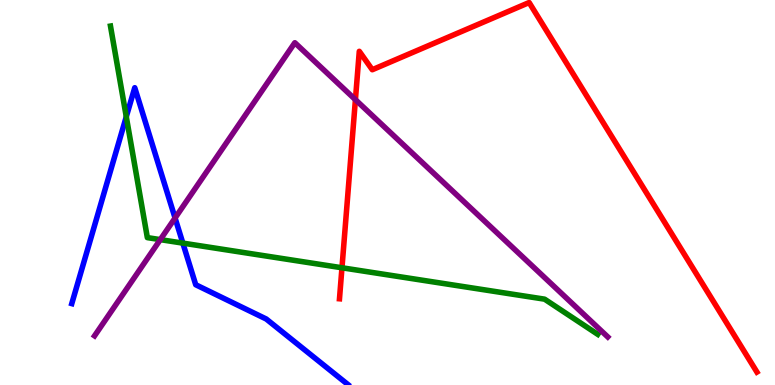[{'lines': ['blue', 'red'], 'intersections': []}, {'lines': ['green', 'red'], 'intersections': [{'x': 4.41, 'y': 3.04}]}, {'lines': ['purple', 'red'], 'intersections': [{'x': 4.59, 'y': 7.41}]}, {'lines': ['blue', 'green'], 'intersections': [{'x': 1.63, 'y': 6.97}, {'x': 2.36, 'y': 3.69}]}, {'lines': ['blue', 'purple'], 'intersections': [{'x': 2.26, 'y': 4.34}]}, {'lines': ['green', 'purple'], 'intersections': [{'x': 2.07, 'y': 3.78}]}]